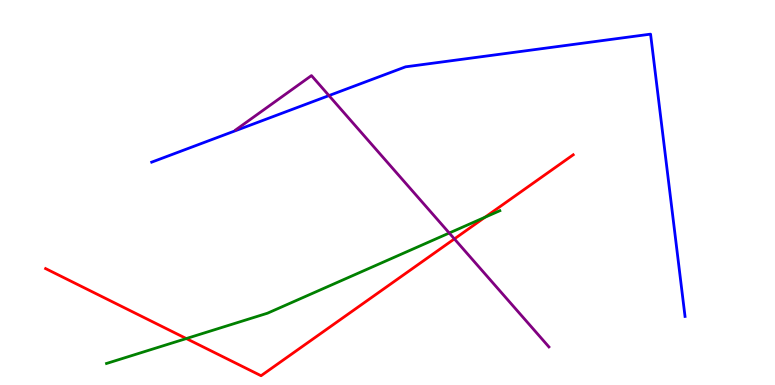[{'lines': ['blue', 'red'], 'intersections': []}, {'lines': ['green', 'red'], 'intersections': [{'x': 2.4, 'y': 1.21}, {'x': 6.26, 'y': 4.36}]}, {'lines': ['purple', 'red'], 'intersections': [{'x': 5.86, 'y': 3.79}]}, {'lines': ['blue', 'green'], 'intersections': []}, {'lines': ['blue', 'purple'], 'intersections': [{'x': 4.24, 'y': 7.52}]}, {'lines': ['green', 'purple'], 'intersections': [{'x': 5.8, 'y': 3.95}]}]